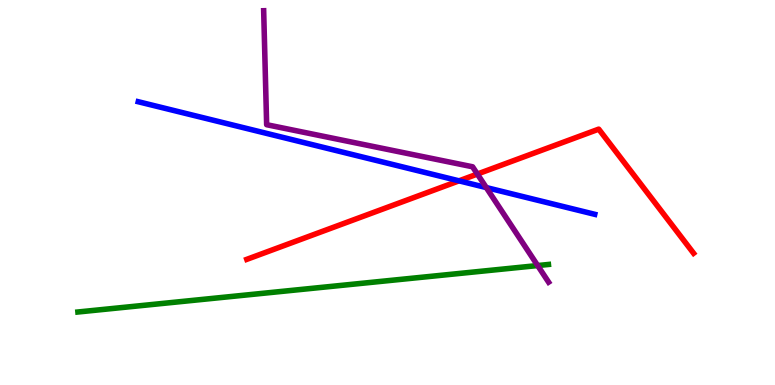[{'lines': ['blue', 'red'], 'intersections': [{'x': 5.92, 'y': 5.3}]}, {'lines': ['green', 'red'], 'intersections': []}, {'lines': ['purple', 'red'], 'intersections': [{'x': 6.16, 'y': 5.48}]}, {'lines': ['blue', 'green'], 'intersections': []}, {'lines': ['blue', 'purple'], 'intersections': [{'x': 6.27, 'y': 5.13}]}, {'lines': ['green', 'purple'], 'intersections': [{'x': 6.94, 'y': 3.1}]}]